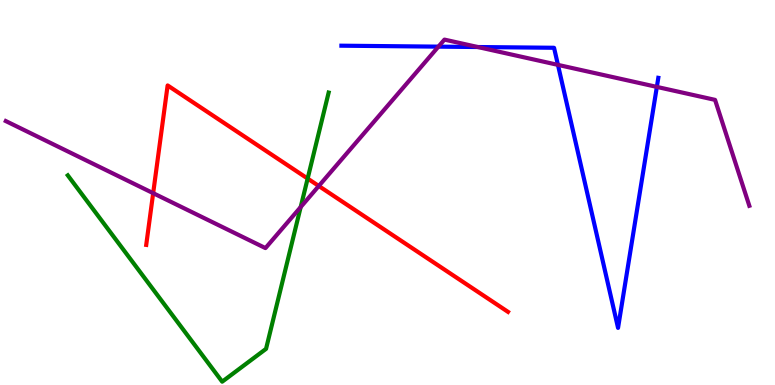[{'lines': ['blue', 'red'], 'intersections': []}, {'lines': ['green', 'red'], 'intersections': [{'x': 3.97, 'y': 5.36}]}, {'lines': ['purple', 'red'], 'intersections': [{'x': 1.98, 'y': 4.98}, {'x': 4.11, 'y': 5.17}]}, {'lines': ['blue', 'green'], 'intersections': []}, {'lines': ['blue', 'purple'], 'intersections': [{'x': 5.66, 'y': 8.79}, {'x': 6.17, 'y': 8.78}, {'x': 7.2, 'y': 8.31}, {'x': 8.48, 'y': 7.74}]}, {'lines': ['green', 'purple'], 'intersections': [{'x': 3.88, 'y': 4.62}]}]